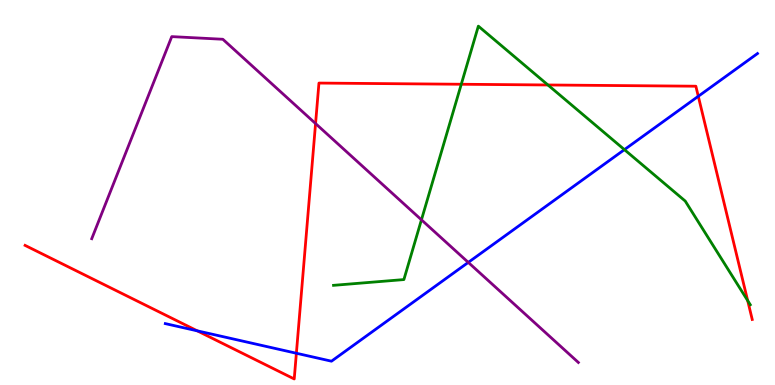[{'lines': ['blue', 'red'], 'intersections': [{'x': 2.55, 'y': 1.41}, {'x': 3.82, 'y': 0.825}, {'x': 9.01, 'y': 7.5}]}, {'lines': ['green', 'red'], 'intersections': [{'x': 5.95, 'y': 7.81}, {'x': 7.07, 'y': 7.79}, {'x': 9.65, 'y': 2.19}]}, {'lines': ['purple', 'red'], 'intersections': [{'x': 4.07, 'y': 6.79}]}, {'lines': ['blue', 'green'], 'intersections': [{'x': 8.06, 'y': 6.11}]}, {'lines': ['blue', 'purple'], 'intersections': [{'x': 6.04, 'y': 3.18}]}, {'lines': ['green', 'purple'], 'intersections': [{'x': 5.44, 'y': 4.29}]}]